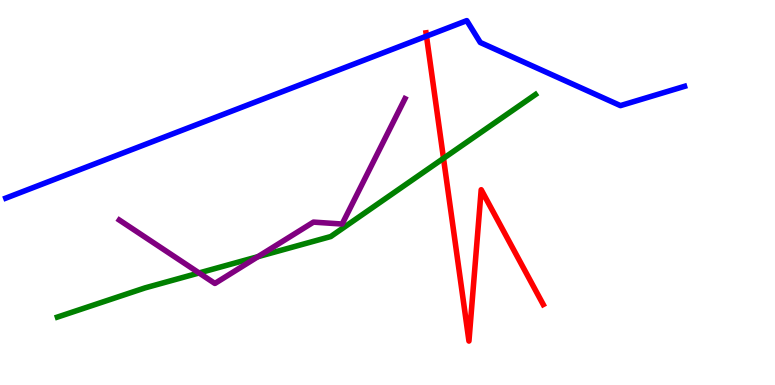[{'lines': ['blue', 'red'], 'intersections': [{'x': 5.5, 'y': 9.06}]}, {'lines': ['green', 'red'], 'intersections': [{'x': 5.72, 'y': 5.89}]}, {'lines': ['purple', 'red'], 'intersections': []}, {'lines': ['blue', 'green'], 'intersections': []}, {'lines': ['blue', 'purple'], 'intersections': []}, {'lines': ['green', 'purple'], 'intersections': [{'x': 2.57, 'y': 2.91}, {'x': 3.33, 'y': 3.33}]}]